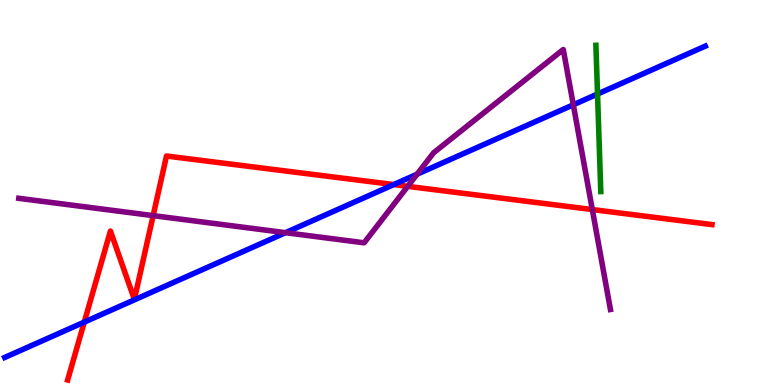[{'lines': ['blue', 'red'], 'intersections': [{'x': 1.09, 'y': 1.63}, {'x': 5.08, 'y': 5.21}]}, {'lines': ['green', 'red'], 'intersections': []}, {'lines': ['purple', 'red'], 'intersections': [{'x': 1.98, 'y': 4.4}, {'x': 5.26, 'y': 5.16}, {'x': 7.64, 'y': 4.56}]}, {'lines': ['blue', 'green'], 'intersections': [{'x': 7.71, 'y': 7.56}]}, {'lines': ['blue', 'purple'], 'intersections': [{'x': 3.68, 'y': 3.96}, {'x': 5.38, 'y': 5.47}, {'x': 7.4, 'y': 7.28}]}, {'lines': ['green', 'purple'], 'intersections': []}]